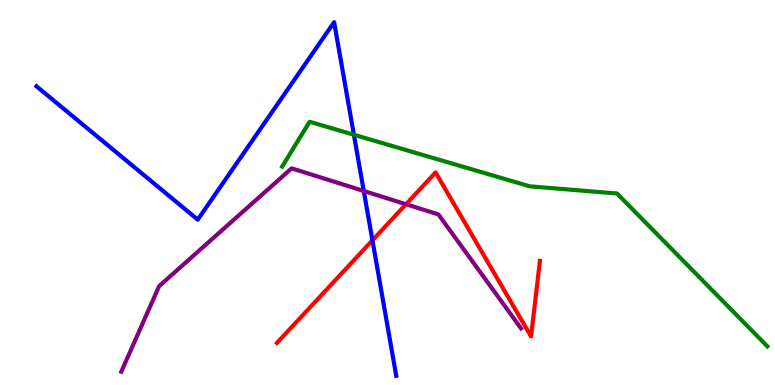[{'lines': ['blue', 'red'], 'intersections': [{'x': 4.81, 'y': 3.76}]}, {'lines': ['green', 'red'], 'intersections': []}, {'lines': ['purple', 'red'], 'intersections': [{'x': 5.24, 'y': 4.7}]}, {'lines': ['blue', 'green'], 'intersections': [{'x': 4.57, 'y': 6.5}]}, {'lines': ['blue', 'purple'], 'intersections': [{'x': 4.69, 'y': 5.04}]}, {'lines': ['green', 'purple'], 'intersections': []}]